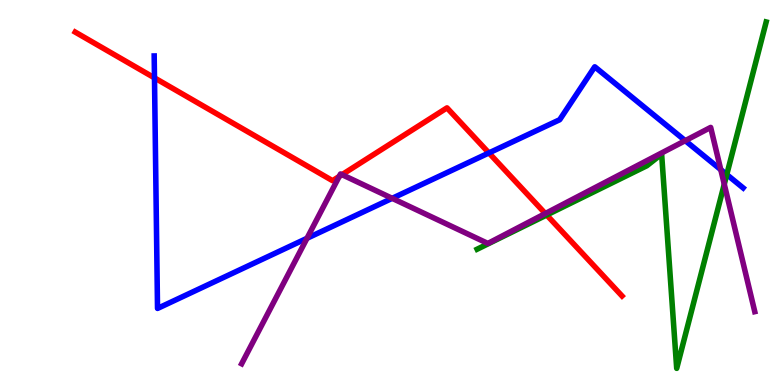[{'lines': ['blue', 'red'], 'intersections': [{'x': 1.99, 'y': 7.98}, {'x': 6.31, 'y': 6.03}]}, {'lines': ['green', 'red'], 'intersections': [{'x': 7.05, 'y': 4.42}]}, {'lines': ['purple', 'red'], 'intersections': [{'x': 4.38, 'y': 5.42}, {'x': 4.41, 'y': 5.46}, {'x': 7.04, 'y': 4.45}]}, {'lines': ['blue', 'green'], 'intersections': [{'x': 9.38, 'y': 5.47}]}, {'lines': ['blue', 'purple'], 'intersections': [{'x': 3.96, 'y': 3.81}, {'x': 5.06, 'y': 4.85}, {'x': 8.84, 'y': 6.35}, {'x': 9.3, 'y': 5.59}]}, {'lines': ['green', 'purple'], 'intersections': [{'x': 9.35, 'y': 5.22}]}]